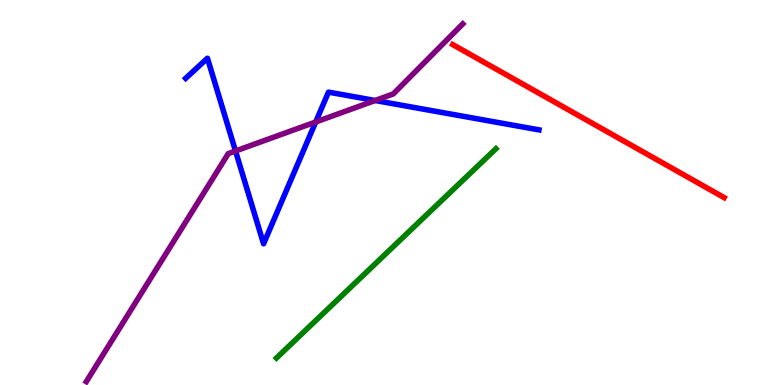[{'lines': ['blue', 'red'], 'intersections': []}, {'lines': ['green', 'red'], 'intersections': []}, {'lines': ['purple', 'red'], 'intersections': []}, {'lines': ['blue', 'green'], 'intersections': []}, {'lines': ['blue', 'purple'], 'intersections': [{'x': 3.04, 'y': 6.08}, {'x': 4.07, 'y': 6.83}, {'x': 4.84, 'y': 7.39}]}, {'lines': ['green', 'purple'], 'intersections': []}]